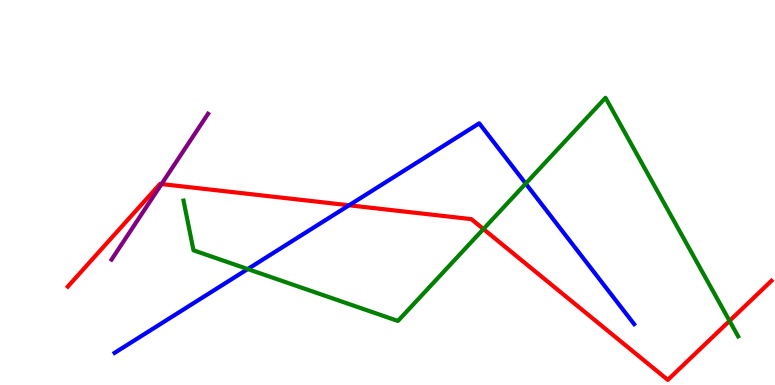[{'lines': ['blue', 'red'], 'intersections': [{'x': 4.5, 'y': 4.67}]}, {'lines': ['green', 'red'], 'intersections': [{'x': 6.24, 'y': 4.05}, {'x': 9.41, 'y': 1.67}]}, {'lines': ['purple', 'red'], 'intersections': [{'x': 2.08, 'y': 5.22}]}, {'lines': ['blue', 'green'], 'intersections': [{'x': 3.2, 'y': 3.01}, {'x': 6.78, 'y': 5.23}]}, {'lines': ['blue', 'purple'], 'intersections': []}, {'lines': ['green', 'purple'], 'intersections': []}]